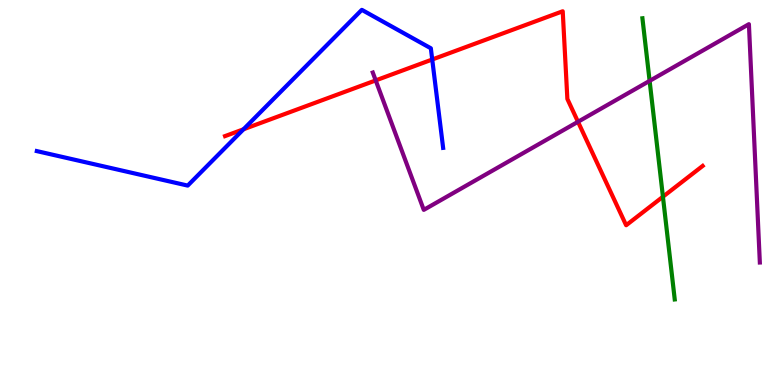[{'lines': ['blue', 'red'], 'intersections': [{'x': 3.14, 'y': 6.64}, {'x': 5.58, 'y': 8.45}]}, {'lines': ['green', 'red'], 'intersections': [{'x': 8.55, 'y': 4.89}]}, {'lines': ['purple', 'red'], 'intersections': [{'x': 4.85, 'y': 7.91}, {'x': 7.46, 'y': 6.84}]}, {'lines': ['blue', 'green'], 'intersections': []}, {'lines': ['blue', 'purple'], 'intersections': []}, {'lines': ['green', 'purple'], 'intersections': [{'x': 8.38, 'y': 7.9}]}]